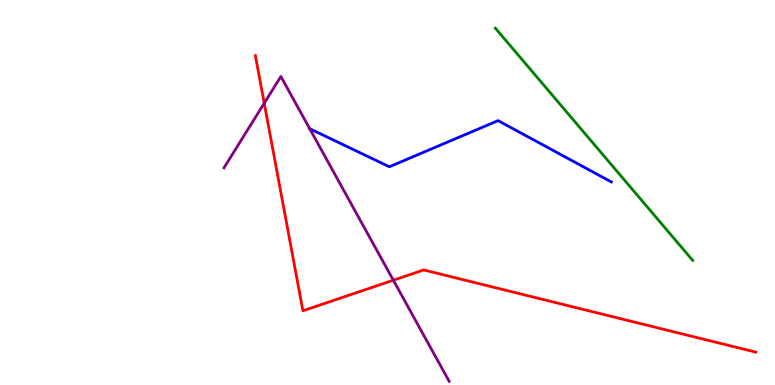[{'lines': ['blue', 'red'], 'intersections': []}, {'lines': ['green', 'red'], 'intersections': []}, {'lines': ['purple', 'red'], 'intersections': [{'x': 3.41, 'y': 7.32}, {'x': 5.08, 'y': 2.72}]}, {'lines': ['blue', 'green'], 'intersections': []}, {'lines': ['blue', 'purple'], 'intersections': [{'x': 4.0, 'y': 6.66}]}, {'lines': ['green', 'purple'], 'intersections': []}]